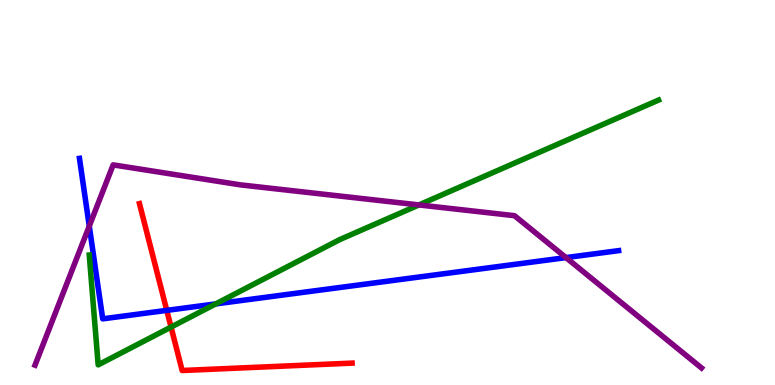[{'lines': ['blue', 'red'], 'intersections': [{'x': 2.15, 'y': 1.94}]}, {'lines': ['green', 'red'], 'intersections': [{'x': 2.21, 'y': 1.5}]}, {'lines': ['purple', 'red'], 'intersections': []}, {'lines': ['blue', 'green'], 'intersections': [{'x': 2.78, 'y': 2.11}]}, {'lines': ['blue', 'purple'], 'intersections': [{'x': 1.15, 'y': 4.13}, {'x': 7.3, 'y': 3.31}]}, {'lines': ['green', 'purple'], 'intersections': [{'x': 5.41, 'y': 4.68}]}]